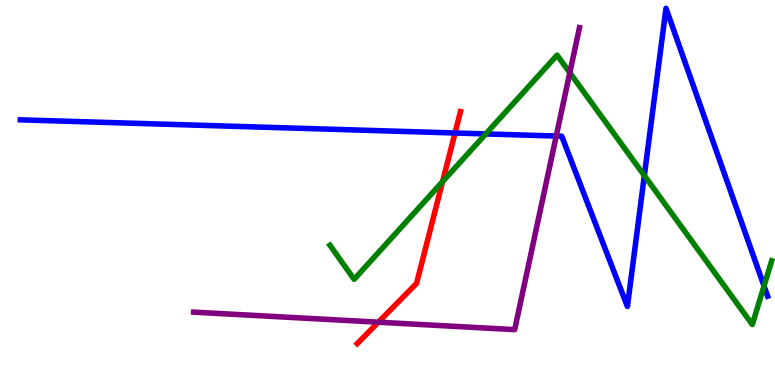[{'lines': ['blue', 'red'], 'intersections': [{'x': 5.87, 'y': 6.55}]}, {'lines': ['green', 'red'], 'intersections': [{'x': 5.71, 'y': 5.28}]}, {'lines': ['purple', 'red'], 'intersections': [{'x': 4.88, 'y': 1.63}]}, {'lines': ['blue', 'green'], 'intersections': [{'x': 6.27, 'y': 6.52}, {'x': 8.31, 'y': 5.44}, {'x': 9.86, 'y': 2.57}]}, {'lines': ['blue', 'purple'], 'intersections': [{'x': 7.18, 'y': 6.47}]}, {'lines': ['green', 'purple'], 'intersections': [{'x': 7.35, 'y': 8.11}]}]